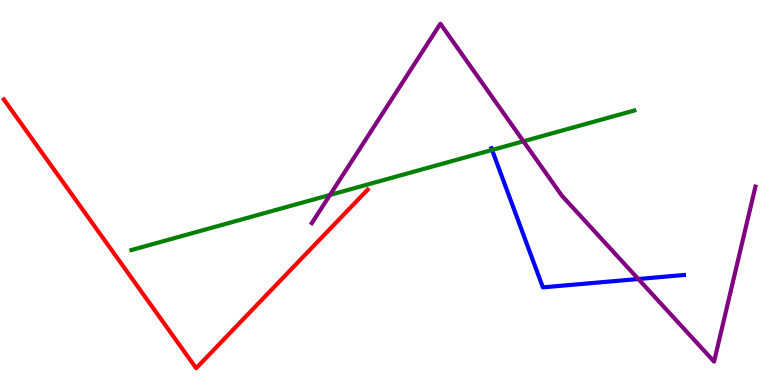[{'lines': ['blue', 'red'], 'intersections': []}, {'lines': ['green', 'red'], 'intersections': []}, {'lines': ['purple', 'red'], 'intersections': []}, {'lines': ['blue', 'green'], 'intersections': [{'x': 6.35, 'y': 6.1}]}, {'lines': ['blue', 'purple'], 'intersections': [{'x': 8.24, 'y': 2.75}]}, {'lines': ['green', 'purple'], 'intersections': [{'x': 4.26, 'y': 4.94}, {'x': 6.75, 'y': 6.33}]}]